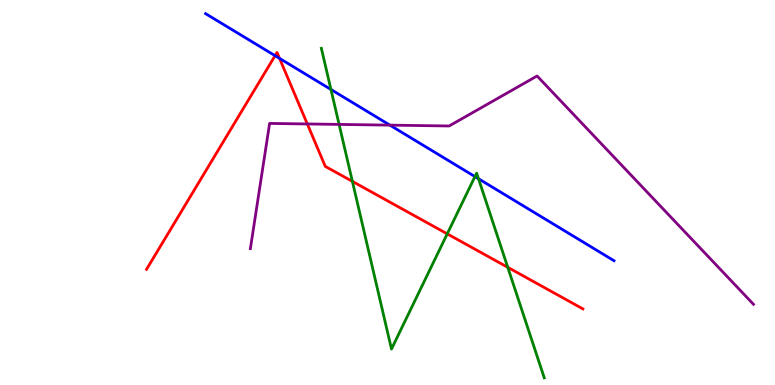[{'lines': ['blue', 'red'], 'intersections': [{'x': 3.55, 'y': 8.55}, {'x': 3.61, 'y': 8.48}]}, {'lines': ['green', 'red'], 'intersections': [{'x': 4.55, 'y': 5.29}, {'x': 5.77, 'y': 3.93}, {'x': 6.55, 'y': 3.06}]}, {'lines': ['purple', 'red'], 'intersections': [{'x': 3.97, 'y': 6.78}]}, {'lines': ['blue', 'green'], 'intersections': [{'x': 4.27, 'y': 7.68}, {'x': 6.13, 'y': 5.41}, {'x': 6.17, 'y': 5.36}]}, {'lines': ['blue', 'purple'], 'intersections': [{'x': 5.03, 'y': 6.75}]}, {'lines': ['green', 'purple'], 'intersections': [{'x': 4.38, 'y': 6.77}]}]